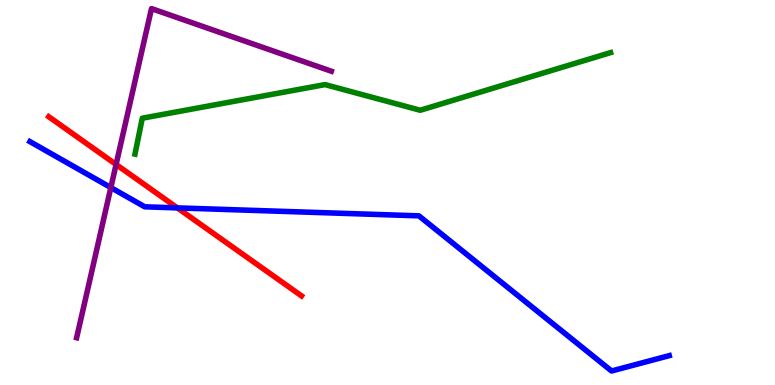[{'lines': ['blue', 'red'], 'intersections': [{'x': 2.29, 'y': 4.6}]}, {'lines': ['green', 'red'], 'intersections': []}, {'lines': ['purple', 'red'], 'intersections': [{'x': 1.5, 'y': 5.73}]}, {'lines': ['blue', 'green'], 'intersections': []}, {'lines': ['blue', 'purple'], 'intersections': [{'x': 1.43, 'y': 5.13}]}, {'lines': ['green', 'purple'], 'intersections': []}]